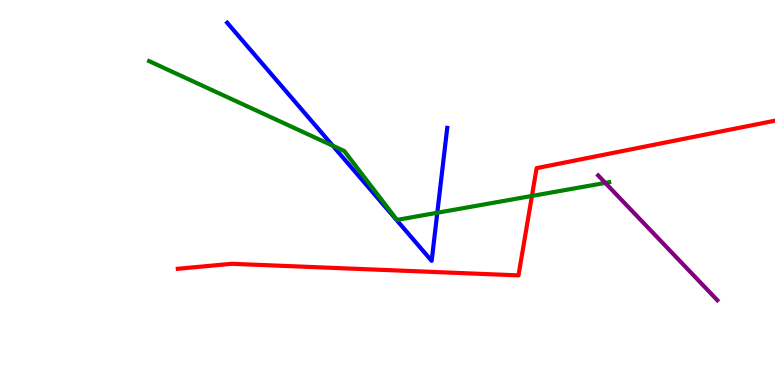[{'lines': ['blue', 'red'], 'intersections': []}, {'lines': ['green', 'red'], 'intersections': [{'x': 6.86, 'y': 4.91}]}, {'lines': ['purple', 'red'], 'intersections': []}, {'lines': ['blue', 'green'], 'intersections': [{'x': 4.29, 'y': 6.22}, {'x': 5.64, 'y': 4.47}]}, {'lines': ['blue', 'purple'], 'intersections': []}, {'lines': ['green', 'purple'], 'intersections': [{'x': 7.81, 'y': 5.25}]}]